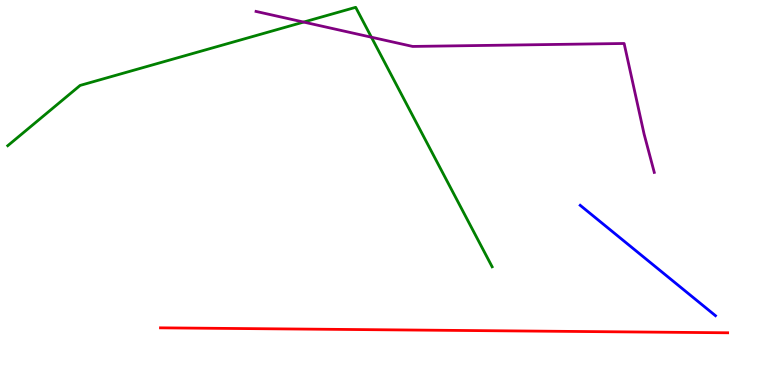[{'lines': ['blue', 'red'], 'intersections': []}, {'lines': ['green', 'red'], 'intersections': []}, {'lines': ['purple', 'red'], 'intersections': []}, {'lines': ['blue', 'green'], 'intersections': []}, {'lines': ['blue', 'purple'], 'intersections': []}, {'lines': ['green', 'purple'], 'intersections': [{'x': 3.92, 'y': 9.43}, {'x': 4.79, 'y': 9.03}]}]